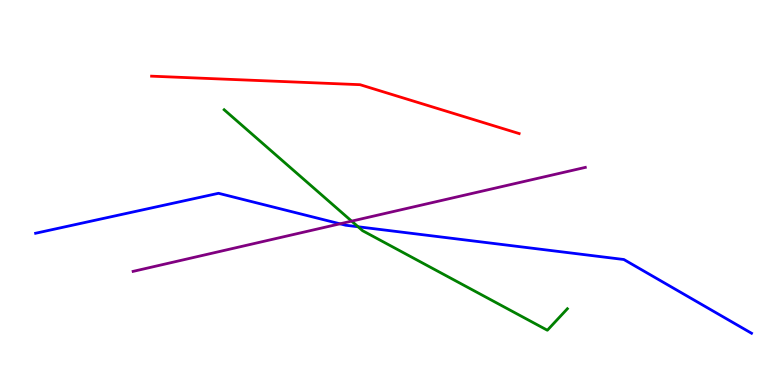[{'lines': ['blue', 'red'], 'intersections': []}, {'lines': ['green', 'red'], 'intersections': []}, {'lines': ['purple', 'red'], 'intersections': []}, {'lines': ['blue', 'green'], 'intersections': [{'x': 4.62, 'y': 4.11}]}, {'lines': ['blue', 'purple'], 'intersections': [{'x': 4.39, 'y': 4.19}]}, {'lines': ['green', 'purple'], 'intersections': [{'x': 4.54, 'y': 4.26}]}]